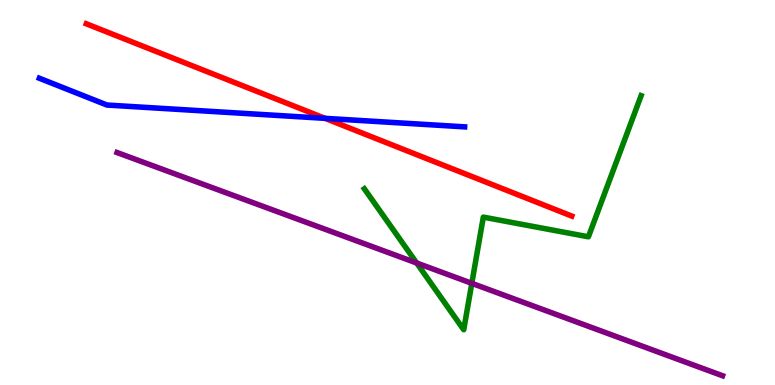[{'lines': ['blue', 'red'], 'intersections': [{'x': 4.19, 'y': 6.93}]}, {'lines': ['green', 'red'], 'intersections': []}, {'lines': ['purple', 'red'], 'intersections': []}, {'lines': ['blue', 'green'], 'intersections': []}, {'lines': ['blue', 'purple'], 'intersections': []}, {'lines': ['green', 'purple'], 'intersections': [{'x': 5.38, 'y': 3.17}, {'x': 6.09, 'y': 2.64}]}]